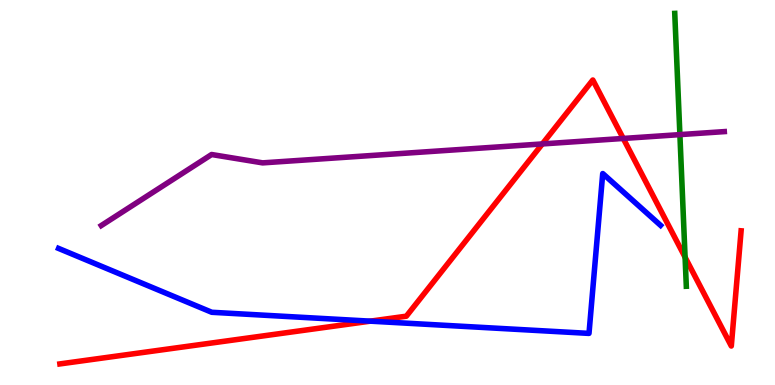[{'lines': ['blue', 'red'], 'intersections': [{'x': 4.78, 'y': 1.66}]}, {'lines': ['green', 'red'], 'intersections': [{'x': 8.84, 'y': 3.32}]}, {'lines': ['purple', 'red'], 'intersections': [{'x': 7.0, 'y': 6.26}, {'x': 8.04, 'y': 6.4}]}, {'lines': ['blue', 'green'], 'intersections': []}, {'lines': ['blue', 'purple'], 'intersections': []}, {'lines': ['green', 'purple'], 'intersections': [{'x': 8.77, 'y': 6.5}]}]